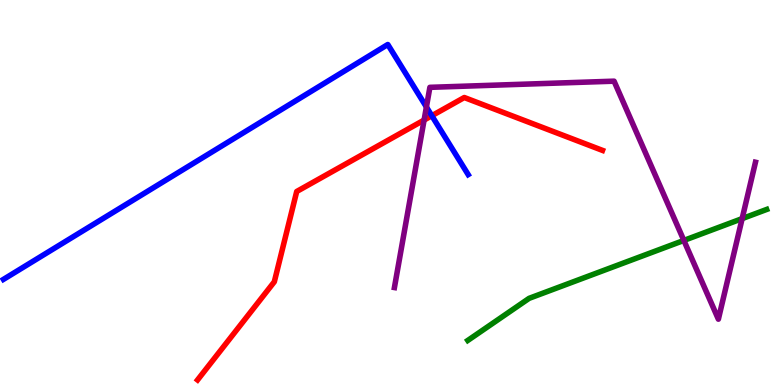[{'lines': ['blue', 'red'], 'intersections': [{'x': 5.57, 'y': 6.99}]}, {'lines': ['green', 'red'], 'intersections': []}, {'lines': ['purple', 'red'], 'intersections': [{'x': 5.47, 'y': 6.88}]}, {'lines': ['blue', 'green'], 'intersections': []}, {'lines': ['blue', 'purple'], 'intersections': [{'x': 5.5, 'y': 7.22}]}, {'lines': ['green', 'purple'], 'intersections': [{'x': 8.82, 'y': 3.76}, {'x': 9.58, 'y': 4.32}]}]